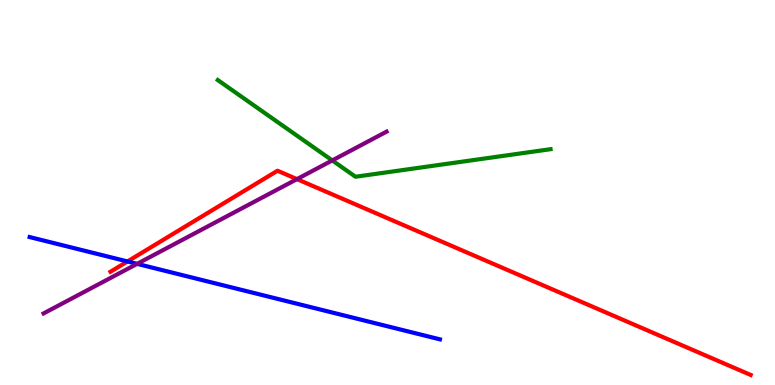[{'lines': ['blue', 'red'], 'intersections': [{'x': 1.65, 'y': 3.21}]}, {'lines': ['green', 'red'], 'intersections': []}, {'lines': ['purple', 'red'], 'intersections': [{'x': 3.83, 'y': 5.35}]}, {'lines': ['blue', 'green'], 'intersections': []}, {'lines': ['blue', 'purple'], 'intersections': [{'x': 1.77, 'y': 3.15}]}, {'lines': ['green', 'purple'], 'intersections': [{'x': 4.29, 'y': 5.83}]}]